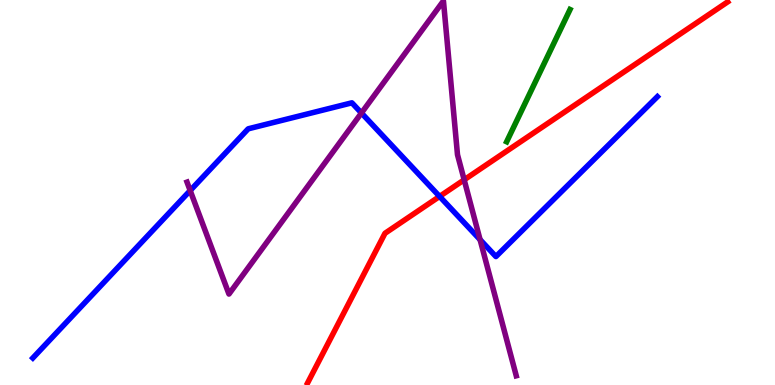[{'lines': ['blue', 'red'], 'intersections': [{'x': 5.67, 'y': 4.9}]}, {'lines': ['green', 'red'], 'intersections': []}, {'lines': ['purple', 'red'], 'intersections': [{'x': 5.99, 'y': 5.33}]}, {'lines': ['blue', 'green'], 'intersections': []}, {'lines': ['blue', 'purple'], 'intersections': [{'x': 2.45, 'y': 5.05}, {'x': 4.66, 'y': 7.06}, {'x': 6.19, 'y': 3.78}]}, {'lines': ['green', 'purple'], 'intersections': []}]